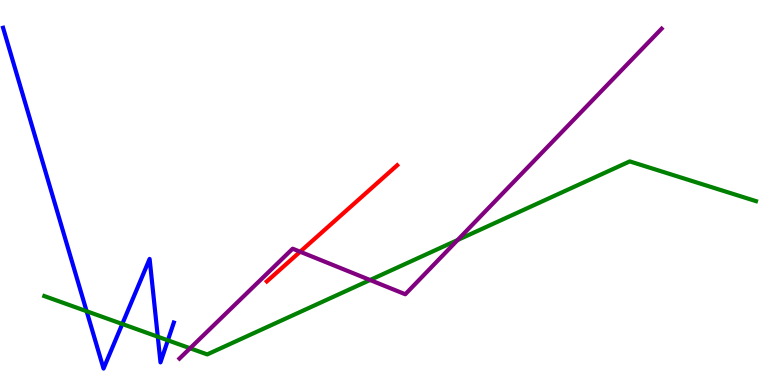[{'lines': ['blue', 'red'], 'intersections': []}, {'lines': ['green', 'red'], 'intersections': []}, {'lines': ['purple', 'red'], 'intersections': [{'x': 3.87, 'y': 3.46}]}, {'lines': ['blue', 'green'], 'intersections': [{'x': 1.12, 'y': 1.92}, {'x': 1.58, 'y': 1.58}, {'x': 2.04, 'y': 1.25}, {'x': 2.17, 'y': 1.16}]}, {'lines': ['blue', 'purple'], 'intersections': []}, {'lines': ['green', 'purple'], 'intersections': [{'x': 2.45, 'y': 0.954}, {'x': 4.78, 'y': 2.73}, {'x': 5.91, 'y': 3.77}]}]